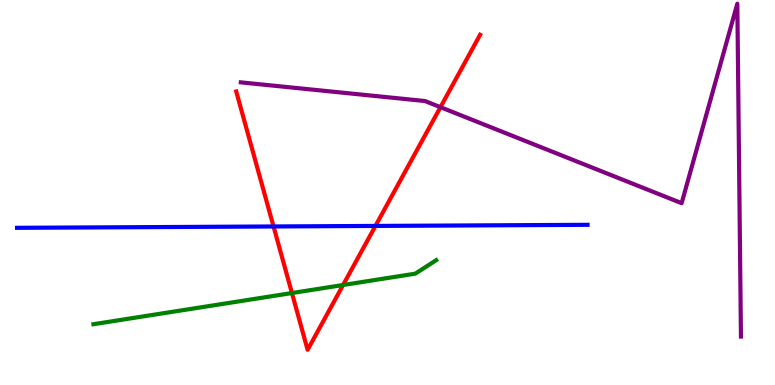[{'lines': ['blue', 'red'], 'intersections': [{'x': 3.53, 'y': 4.12}, {'x': 4.84, 'y': 4.13}]}, {'lines': ['green', 'red'], 'intersections': [{'x': 3.77, 'y': 2.39}, {'x': 4.43, 'y': 2.6}]}, {'lines': ['purple', 'red'], 'intersections': [{'x': 5.68, 'y': 7.22}]}, {'lines': ['blue', 'green'], 'intersections': []}, {'lines': ['blue', 'purple'], 'intersections': []}, {'lines': ['green', 'purple'], 'intersections': []}]